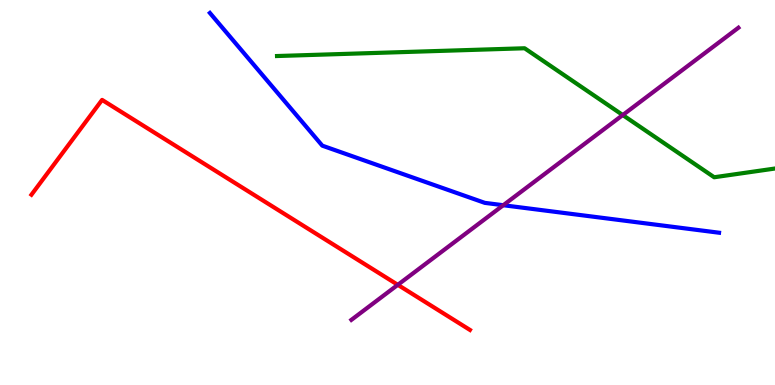[{'lines': ['blue', 'red'], 'intersections': []}, {'lines': ['green', 'red'], 'intersections': []}, {'lines': ['purple', 'red'], 'intersections': [{'x': 5.13, 'y': 2.6}]}, {'lines': ['blue', 'green'], 'intersections': []}, {'lines': ['blue', 'purple'], 'intersections': [{'x': 6.49, 'y': 4.67}]}, {'lines': ['green', 'purple'], 'intersections': [{'x': 8.04, 'y': 7.01}]}]